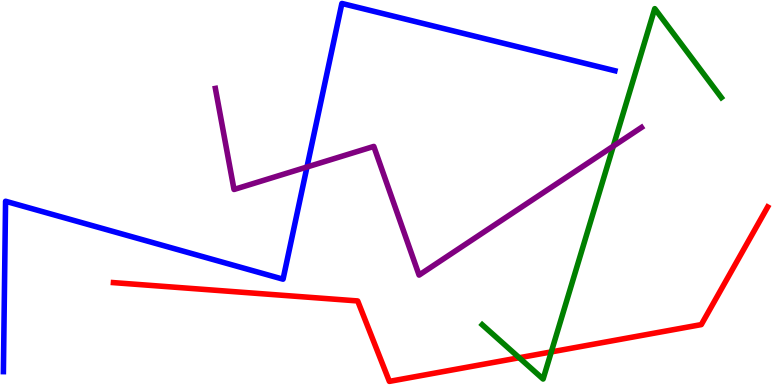[{'lines': ['blue', 'red'], 'intersections': []}, {'lines': ['green', 'red'], 'intersections': [{'x': 6.7, 'y': 0.708}, {'x': 7.11, 'y': 0.86}]}, {'lines': ['purple', 'red'], 'intersections': []}, {'lines': ['blue', 'green'], 'intersections': []}, {'lines': ['blue', 'purple'], 'intersections': [{'x': 3.96, 'y': 5.66}]}, {'lines': ['green', 'purple'], 'intersections': [{'x': 7.91, 'y': 6.2}]}]